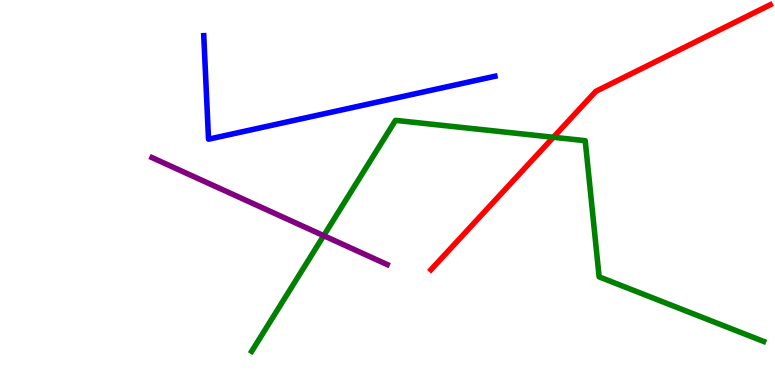[{'lines': ['blue', 'red'], 'intersections': []}, {'lines': ['green', 'red'], 'intersections': [{'x': 7.14, 'y': 6.43}]}, {'lines': ['purple', 'red'], 'intersections': []}, {'lines': ['blue', 'green'], 'intersections': []}, {'lines': ['blue', 'purple'], 'intersections': []}, {'lines': ['green', 'purple'], 'intersections': [{'x': 4.18, 'y': 3.88}]}]